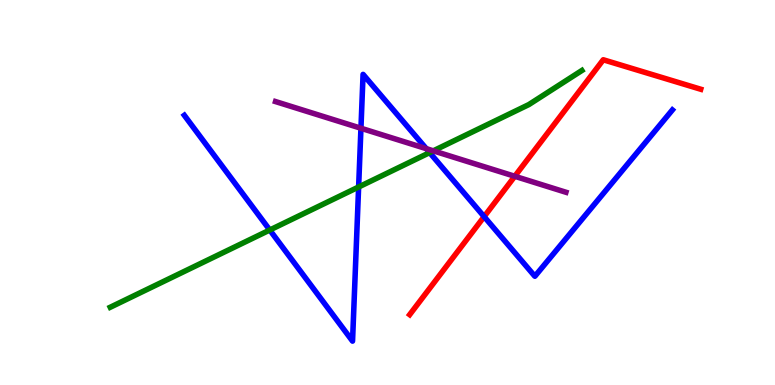[{'lines': ['blue', 'red'], 'intersections': [{'x': 6.25, 'y': 4.37}]}, {'lines': ['green', 'red'], 'intersections': []}, {'lines': ['purple', 'red'], 'intersections': [{'x': 6.64, 'y': 5.42}]}, {'lines': ['blue', 'green'], 'intersections': [{'x': 3.48, 'y': 4.03}, {'x': 4.63, 'y': 5.14}, {'x': 5.54, 'y': 6.04}]}, {'lines': ['blue', 'purple'], 'intersections': [{'x': 4.66, 'y': 6.67}, {'x': 5.5, 'y': 6.14}]}, {'lines': ['green', 'purple'], 'intersections': [{'x': 5.59, 'y': 6.08}]}]